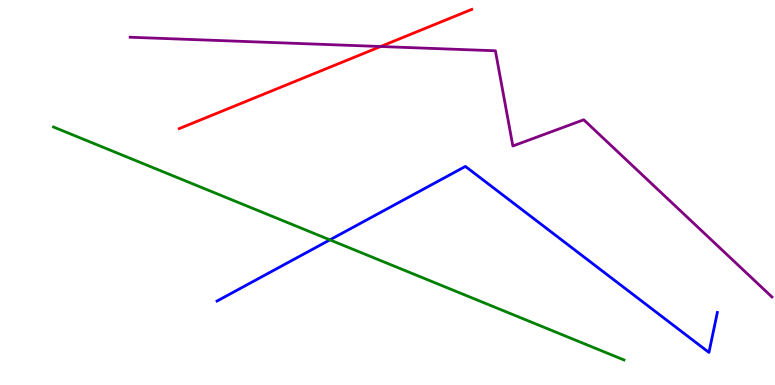[{'lines': ['blue', 'red'], 'intersections': []}, {'lines': ['green', 'red'], 'intersections': []}, {'lines': ['purple', 'red'], 'intersections': [{'x': 4.91, 'y': 8.79}]}, {'lines': ['blue', 'green'], 'intersections': [{'x': 4.26, 'y': 3.77}]}, {'lines': ['blue', 'purple'], 'intersections': []}, {'lines': ['green', 'purple'], 'intersections': []}]